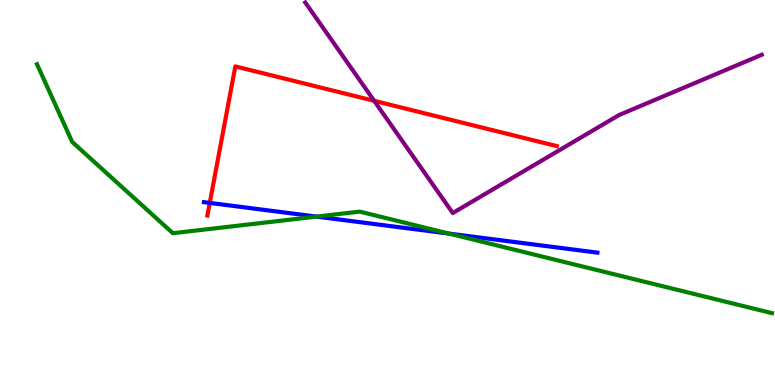[{'lines': ['blue', 'red'], 'intersections': [{'x': 2.71, 'y': 4.73}]}, {'lines': ['green', 'red'], 'intersections': []}, {'lines': ['purple', 'red'], 'intersections': [{'x': 4.83, 'y': 7.38}]}, {'lines': ['blue', 'green'], 'intersections': [{'x': 4.08, 'y': 4.37}, {'x': 5.79, 'y': 3.93}]}, {'lines': ['blue', 'purple'], 'intersections': []}, {'lines': ['green', 'purple'], 'intersections': []}]